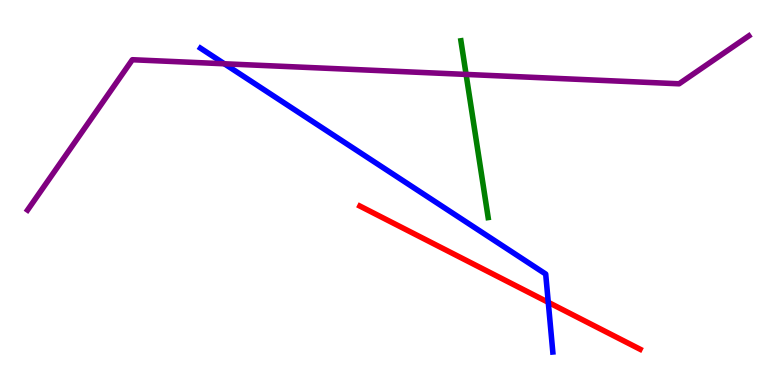[{'lines': ['blue', 'red'], 'intersections': [{'x': 7.07, 'y': 2.15}]}, {'lines': ['green', 'red'], 'intersections': []}, {'lines': ['purple', 'red'], 'intersections': []}, {'lines': ['blue', 'green'], 'intersections': []}, {'lines': ['blue', 'purple'], 'intersections': [{'x': 2.89, 'y': 8.34}]}, {'lines': ['green', 'purple'], 'intersections': [{'x': 6.01, 'y': 8.07}]}]